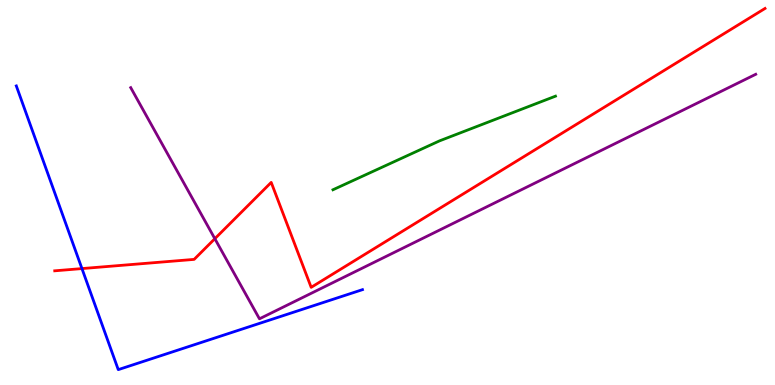[{'lines': ['blue', 'red'], 'intersections': [{'x': 1.06, 'y': 3.02}]}, {'lines': ['green', 'red'], 'intersections': []}, {'lines': ['purple', 'red'], 'intersections': [{'x': 2.77, 'y': 3.8}]}, {'lines': ['blue', 'green'], 'intersections': []}, {'lines': ['blue', 'purple'], 'intersections': []}, {'lines': ['green', 'purple'], 'intersections': []}]